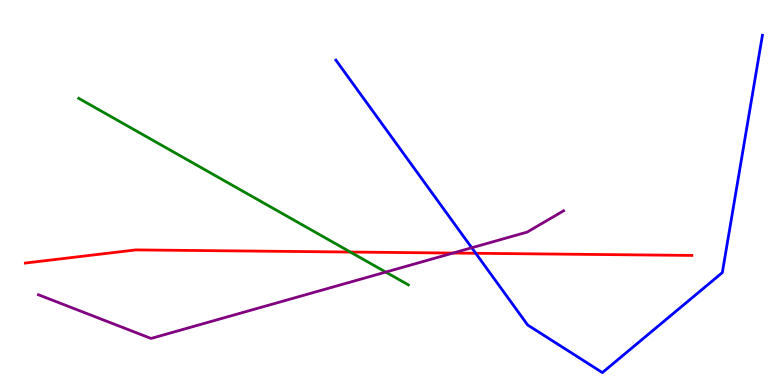[{'lines': ['blue', 'red'], 'intersections': [{'x': 6.14, 'y': 3.42}]}, {'lines': ['green', 'red'], 'intersections': [{'x': 4.52, 'y': 3.45}]}, {'lines': ['purple', 'red'], 'intersections': [{'x': 5.85, 'y': 3.43}]}, {'lines': ['blue', 'green'], 'intersections': []}, {'lines': ['blue', 'purple'], 'intersections': [{'x': 6.09, 'y': 3.56}]}, {'lines': ['green', 'purple'], 'intersections': [{'x': 4.98, 'y': 2.93}]}]